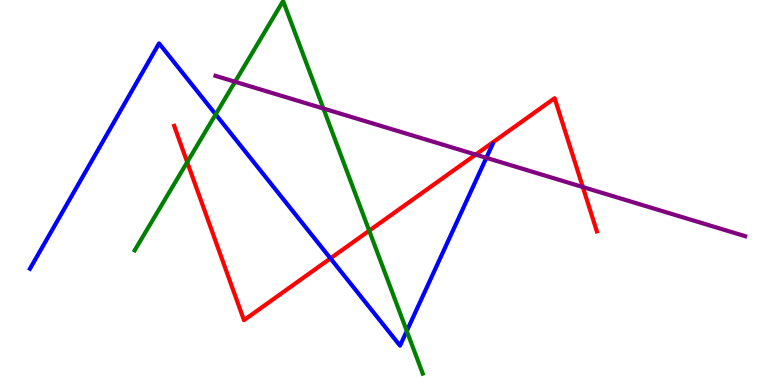[{'lines': ['blue', 'red'], 'intersections': [{'x': 4.26, 'y': 3.29}]}, {'lines': ['green', 'red'], 'intersections': [{'x': 2.42, 'y': 5.79}, {'x': 4.76, 'y': 4.01}]}, {'lines': ['purple', 'red'], 'intersections': [{'x': 6.14, 'y': 5.98}, {'x': 7.52, 'y': 5.14}]}, {'lines': ['blue', 'green'], 'intersections': [{'x': 2.78, 'y': 7.03}, {'x': 5.25, 'y': 1.4}]}, {'lines': ['blue', 'purple'], 'intersections': [{'x': 6.28, 'y': 5.9}]}, {'lines': ['green', 'purple'], 'intersections': [{'x': 3.03, 'y': 7.88}, {'x': 4.17, 'y': 7.18}]}]